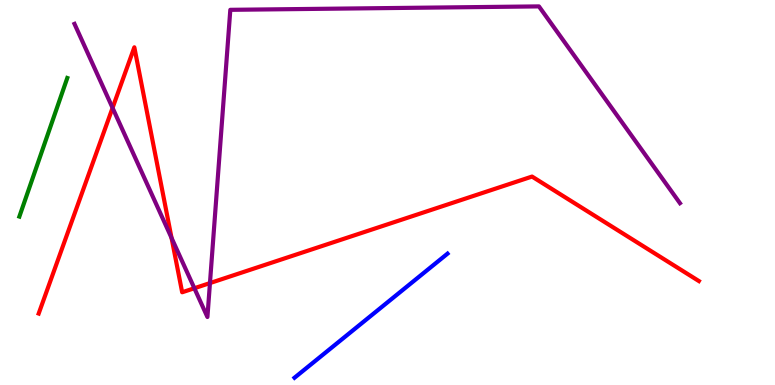[{'lines': ['blue', 'red'], 'intersections': []}, {'lines': ['green', 'red'], 'intersections': []}, {'lines': ['purple', 'red'], 'intersections': [{'x': 1.45, 'y': 7.2}, {'x': 2.21, 'y': 3.82}, {'x': 2.51, 'y': 2.51}, {'x': 2.71, 'y': 2.65}]}, {'lines': ['blue', 'green'], 'intersections': []}, {'lines': ['blue', 'purple'], 'intersections': []}, {'lines': ['green', 'purple'], 'intersections': []}]